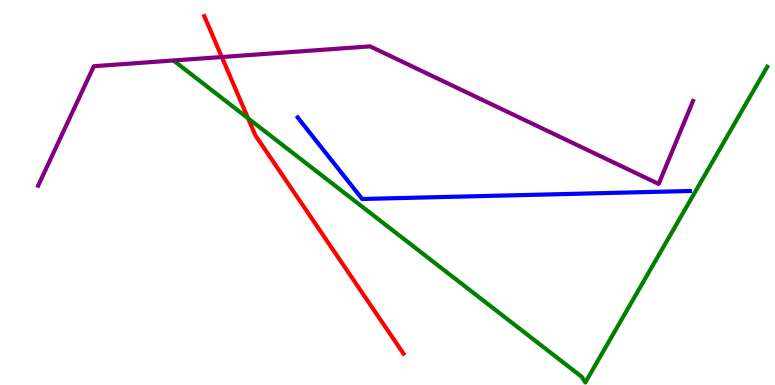[{'lines': ['blue', 'red'], 'intersections': []}, {'lines': ['green', 'red'], 'intersections': [{'x': 3.2, 'y': 6.93}]}, {'lines': ['purple', 'red'], 'intersections': [{'x': 2.86, 'y': 8.52}]}, {'lines': ['blue', 'green'], 'intersections': []}, {'lines': ['blue', 'purple'], 'intersections': []}, {'lines': ['green', 'purple'], 'intersections': []}]